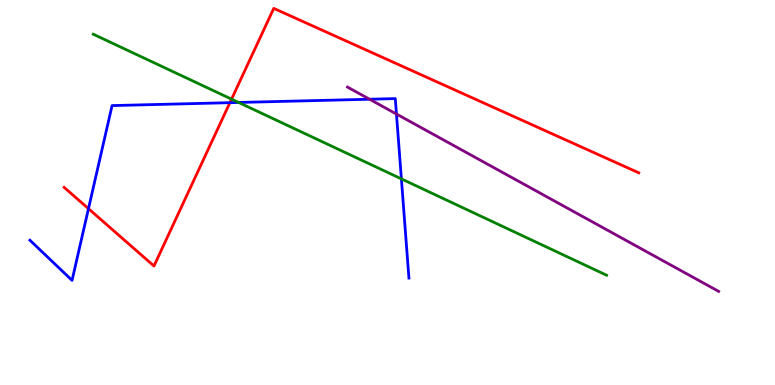[{'lines': ['blue', 'red'], 'intersections': [{'x': 1.14, 'y': 4.58}, {'x': 2.97, 'y': 7.33}]}, {'lines': ['green', 'red'], 'intersections': [{'x': 2.99, 'y': 7.42}]}, {'lines': ['purple', 'red'], 'intersections': []}, {'lines': ['blue', 'green'], 'intersections': [{'x': 3.08, 'y': 7.34}, {'x': 5.18, 'y': 5.35}]}, {'lines': ['blue', 'purple'], 'intersections': [{'x': 4.77, 'y': 7.42}, {'x': 5.12, 'y': 7.04}]}, {'lines': ['green', 'purple'], 'intersections': []}]